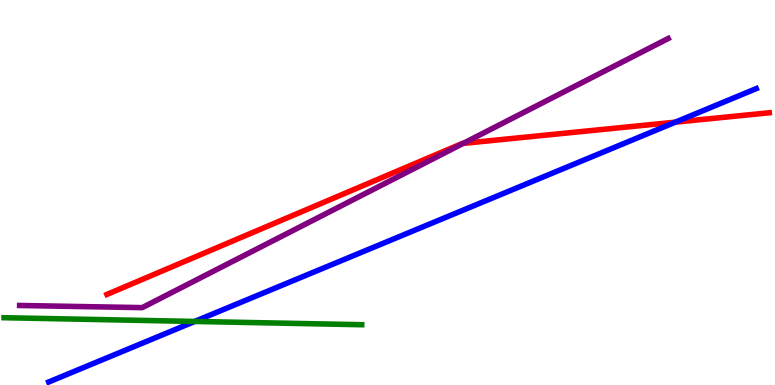[{'lines': ['blue', 'red'], 'intersections': [{'x': 8.71, 'y': 6.83}]}, {'lines': ['green', 'red'], 'intersections': []}, {'lines': ['purple', 'red'], 'intersections': [{'x': 5.98, 'y': 6.28}]}, {'lines': ['blue', 'green'], 'intersections': [{'x': 2.51, 'y': 1.65}]}, {'lines': ['blue', 'purple'], 'intersections': []}, {'lines': ['green', 'purple'], 'intersections': []}]